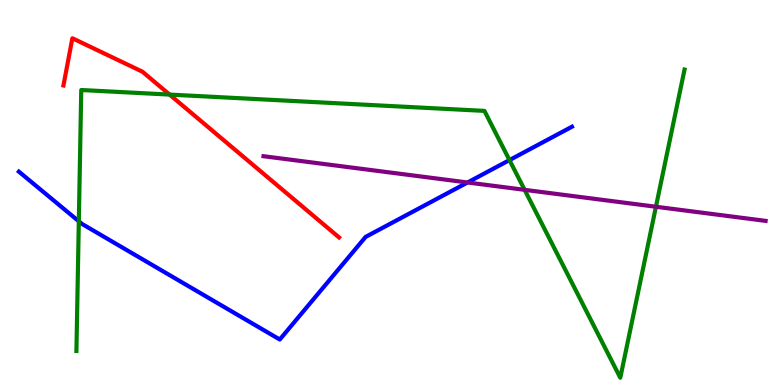[{'lines': ['blue', 'red'], 'intersections': []}, {'lines': ['green', 'red'], 'intersections': [{'x': 2.19, 'y': 7.54}]}, {'lines': ['purple', 'red'], 'intersections': []}, {'lines': ['blue', 'green'], 'intersections': [{'x': 1.02, 'y': 4.25}, {'x': 6.57, 'y': 5.84}]}, {'lines': ['blue', 'purple'], 'intersections': [{'x': 6.03, 'y': 5.26}]}, {'lines': ['green', 'purple'], 'intersections': [{'x': 6.77, 'y': 5.07}, {'x': 8.46, 'y': 4.63}]}]